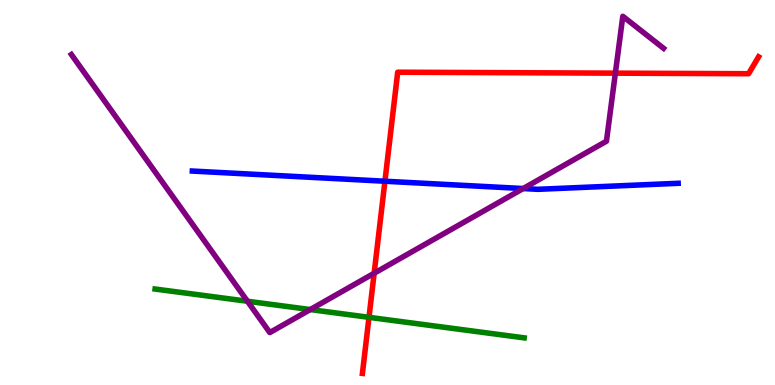[{'lines': ['blue', 'red'], 'intersections': [{'x': 4.97, 'y': 5.29}]}, {'lines': ['green', 'red'], 'intersections': [{'x': 4.76, 'y': 1.76}]}, {'lines': ['purple', 'red'], 'intersections': [{'x': 4.83, 'y': 2.9}, {'x': 7.94, 'y': 8.1}]}, {'lines': ['blue', 'green'], 'intersections': []}, {'lines': ['blue', 'purple'], 'intersections': [{'x': 6.75, 'y': 5.1}]}, {'lines': ['green', 'purple'], 'intersections': [{'x': 3.19, 'y': 2.18}, {'x': 4.0, 'y': 1.96}]}]